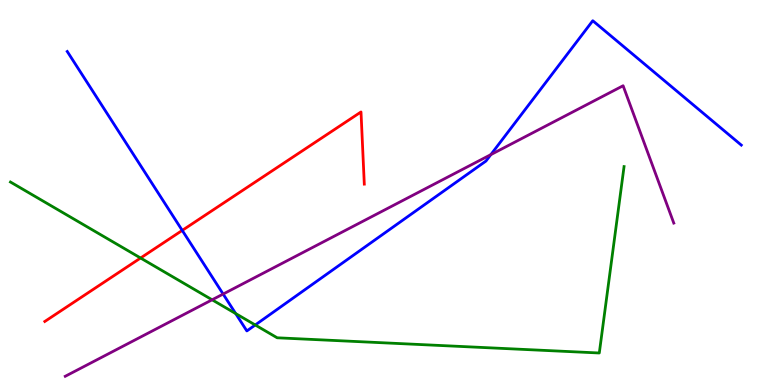[{'lines': ['blue', 'red'], 'intersections': [{'x': 2.35, 'y': 4.02}]}, {'lines': ['green', 'red'], 'intersections': [{'x': 1.81, 'y': 3.3}]}, {'lines': ['purple', 'red'], 'intersections': []}, {'lines': ['blue', 'green'], 'intersections': [{'x': 3.04, 'y': 1.86}, {'x': 3.29, 'y': 1.56}]}, {'lines': ['blue', 'purple'], 'intersections': [{'x': 2.88, 'y': 2.36}, {'x': 6.33, 'y': 5.98}]}, {'lines': ['green', 'purple'], 'intersections': [{'x': 2.74, 'y': 2.21}]}]